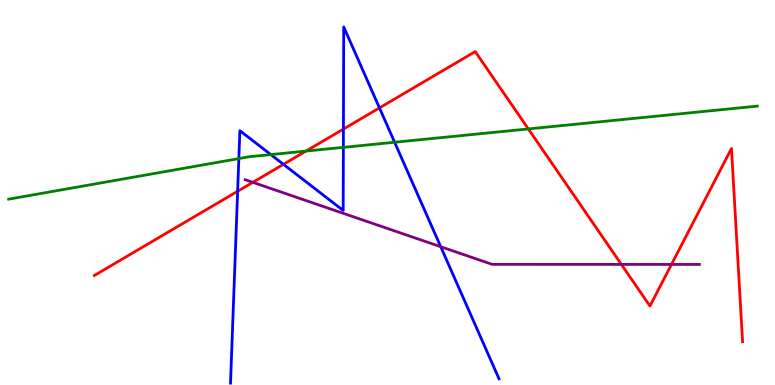[{'lines': ['blue', 'red'], 'intersections': [{'x': 3.07, 'y': 5.03}, {'x': 3.66, 'y': 5.73}, {'x': 4.43, 'y': 6.65}, {'x': 4.9, 'y': 7.2}]}, {'lines': ['green', 'red'], 'intersections': [{'x': 3.95, 'y': 6.08}, {'x': 6.82, 'y': 6.65}]}, {'lines': ['purple', 'red'], 'intersections': [{'x': 3.26, 'y': 5.26}, {'x': 8.02, 'y': 3.13}, {'x': 8.66, 'y': 3.13}]}, {'lines': ['blue', 'green'], 'intersections': [{'x': 3.08, 'y': 5.88}, {'x': 3.49, 'y': 5.98}, {'x': 4.43, 'y': 6.17}, {'x': 5.09, 'y': 6.31}]}, {'lines': ['blue', 'purple'], 'intersections': [{'x': 5.69, 'y': 3.59}]}, {'lines': ['green', 'purple'], 'intersections': []}]